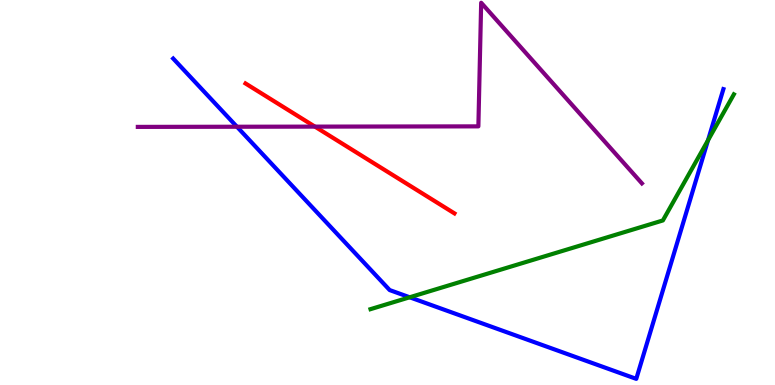[{'lines': ['blue', 'red'], 'intersections': []}, {'lines': ['green', 'red'], 'intersections': []}, {'lines': ['purple', 'red'], 'intersections': [{'x': 4.06, 'y': 6.71}]}, {'lines': ['blue', 'green'], 'intersections': [{'x': 5.29, 'y': 2.28}, {'x': 9.14, 'y': 6.36}]}, {'lines': ['blue', 'purple'], 'intersections': [{'x': 3.06, 'y': 6.71}]}, {'lines': ['green', 'purple'], 'intersections': []}]